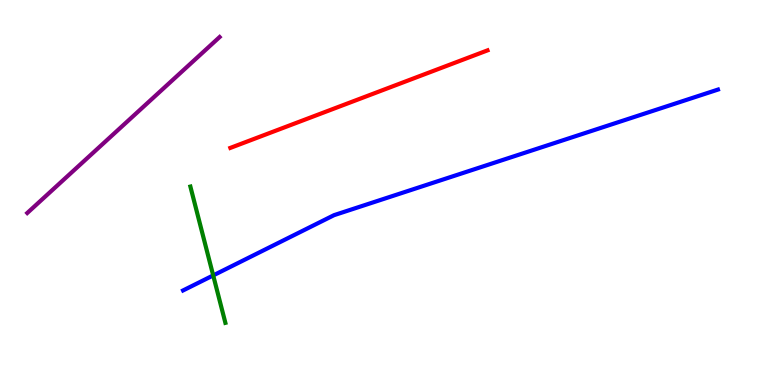[{'lines': ['blue', 'red'], 'intersections': []}, {'lines': ['green', 'red'], 'intersections': []}, {'lines': ['purple', 'red'], 'intersections': []}, {'lines': ['blue', 'green'], 'intersections': [{'x': 2.75, 'y': 2.85}]}, {'lines': ['blue', 'purple'], 'intersections': []}, {'lines': ['green', 'purple'], 'intersections': []}]